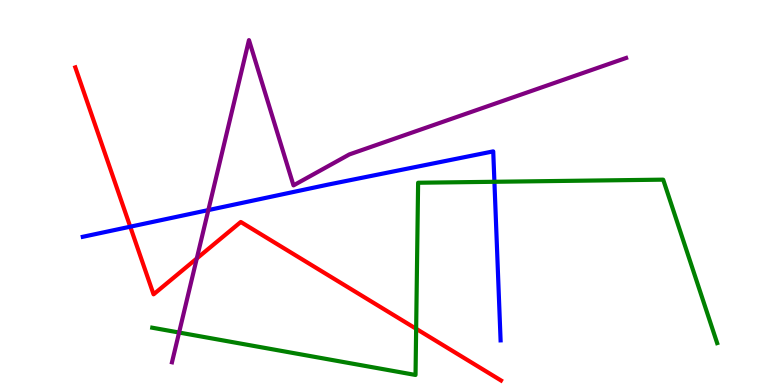[{'lines': ['blue', 'red'], 'intersections': [{'x': 1.68, 'y': 4.11}]}, {'lines': ['green', 'red'], 'intersections': [{'x': 5.37, 'y': 1.46}]}, {'lines': ['purple', 'red'], 'intersections': [{'x': 2.54, 'y': 3.29}]}, {'lines': ['blue', 'green'], 'intersections': [{'x': 6.38, 'y': 5.28}]}, {'lines': ['blue', 'purple'], 'intersections': [{'x': 2.69, 'y': 4.54}]}, {'lines': ['green', 'purple'], 'intersections': [{'x': 2.31, 'y': 1.36}]}]